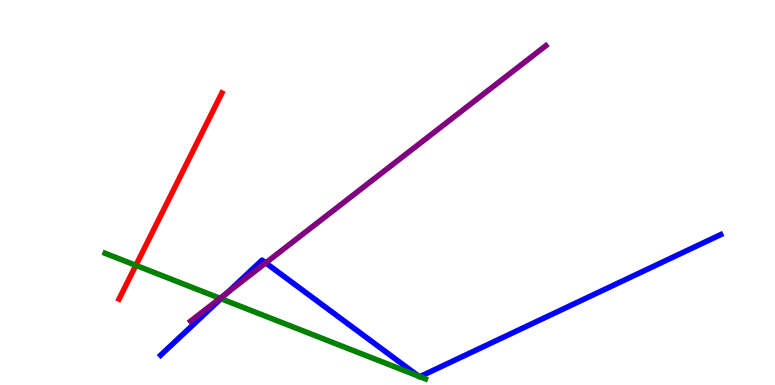[{'lines': ['blue', 'red'], 'intersections': []}, {'lines': ['green', 'red'], 'intersections': [{'x': 1.75, 'y': 3.11}]}, {'lines': ['purple', 'red'], 'intersections': []}, {'lines': ['blue', 'green'], 'intersections': [{'x': 2.85, 'y': 2.24}, {'x': 5.4, 'y': 0.23}, {'x': 5.42, 'y': 0.217}]}, {'lines': ['blue', 'purple'], 'intersections': [{'x': 2.93, 'y': 2.4}, {'x': 3.43, 'y': 3.17}]}, {'lines': ['green', 'purple'], 'intersections': [{'x': 2.84, 'y': 2.25}]}]